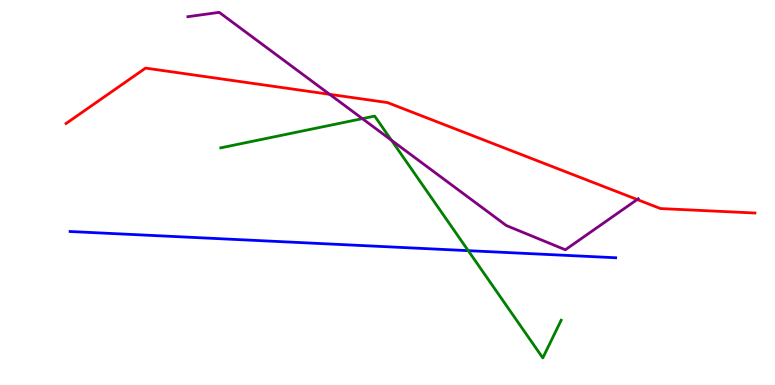[{'lines': ['blue', 'red'], 'intersections': []}, {'lines': ['green', 'red'], 'intersections': []}, {'lines': ['purple', 'red'], 'intersections': [{'x': 4.25, 'y': 7.55}, {'x': 8.22, 'y': 4.82}]}, {'lines': ['blue', 'green'], 'intersections': [{'x': 6.04, 'y': 3.49}]}, {'lines': ['blue', 'purple'], 'intersections': []}, {'lines': ['green', 'purple'], 'intersections': [{'x': 4.68, 'y': 6.92}, {'x': 5.05, 'y': 6.36}]}]